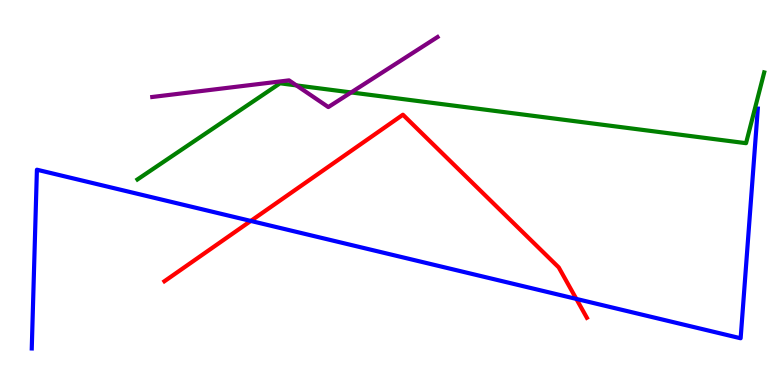[{'lines': ['blue', 'red'], 'intersections': [{'x': 3.24, 'y': 4.26}, {'x': 7.44, 'y': 2.24}]}, {'lines': ['green', 'red'], 'intersections': []}, {'lines': ['purple', 'red'], 'intersections': []}, {'lines': ['blue', 'green'], 'intersections': []}, {'lines': ['blue', 'purple'], 'intersections': []}, {'lines': ['green', 'purple'], 'intersections': [{'x': 3.82, 'y': 7.78}, {'x': 4.53, 'y': 7.6}]}]